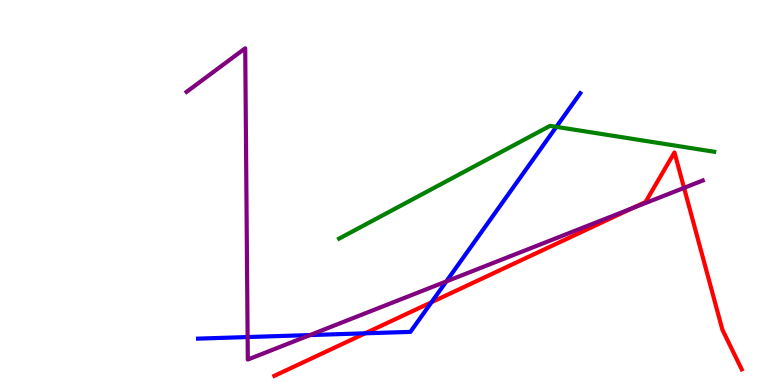[{'lines': ['blue', 'red'], 'intersections': [{'x': 4.71, 'y': 1.34}, {'x': 5.57, 'y': 2.15}]}, {'lines': ['green', 'red'], 'intersections': []}, {'lines': ['purple', 'red'], 'intersections': [{'x': 8.15, 'y': 4.59}, {'x': 8.83, 'y': 5.12}]}, {'lines': ['blue', 'green'], 'intersections': [{'x': 7.18, 'y': 6.71}]}, {'lines': ['blue', 'purple'], 'intersections': [{'x': 3.2, 'y': 1.25}, {'x': 4.0, 'y': 1.3}, {'x': 5.76, 'y': 2.69}]}, {'lines': ['green', 'purple'], 'intersections': []}]